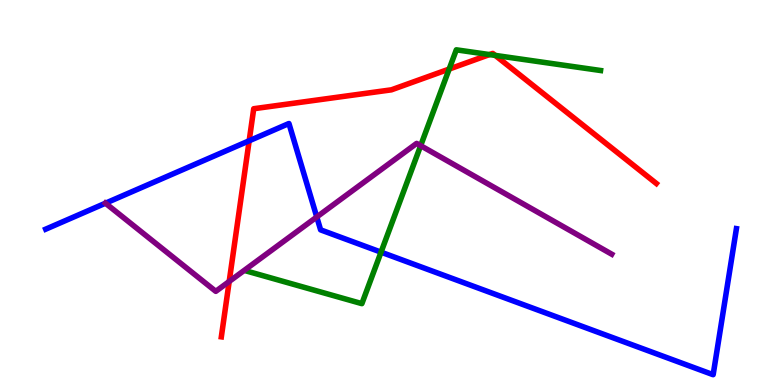[{'lines': ['blue', 'red'], 'intersections': [{'x': 3.22, 'y': 6.34}]}, {'lines': ['green', 'red'], 'intersections': [{'x': 5.8, 'y': 8.21}, {'x': 6.32, 'y': 8.58}, {'x': 6.39, 'y': 8.56}]}, {'lines': ['purple', 'red'], 'intersections': [{'x': 2.96, 'y': 2.69}]}, {'lines': ['blue', 'green'], 'intersections': [{'x': 4.92, 'y': 3.45}]}, {'lines': ['blue', 'purple'], 'intersections': [{'x': 1.36, 'y': 4.72}, {'x': 4.09, 'y': 4.36}]}, {'lines': ['green', 'purple'], 'intersections': [{'x': 5.43, 'y': 6.22}]}]